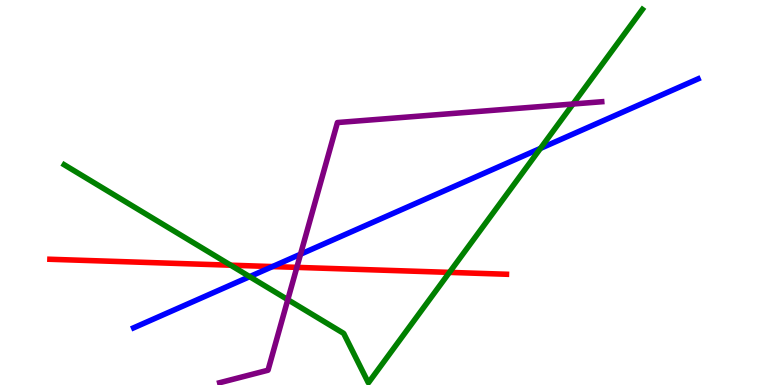[{'lines': ['blue', 'red'], 'intersections': [{'x': 3.52, 'y': 3.08}]}, {'lines': ['green', 'red'], 'intersections': [{'x': 2.98, 'y': 3.11}, {'x': 5.8, 'y': 2.93}]}, {'lines': ['purple', 'red'], 'intersections': [{'x': 3.83, 'y': 3.06}]}, {'lines': ['blue', 'green'], 'intersections': [{'x': 3.22, 'y': 2.81}, {'x': 6.97, 'y': 6.15}]}, {'lines': ['blue', 'purple'], 'intersections': [{'x': 3.88, 'y': 3.4}]}, {'lines': ['green', 'purple'], 'intersections': [{'x': 3.71, 'y': 2.22}, {'x': 7.39, 'y': 7.3}]}]